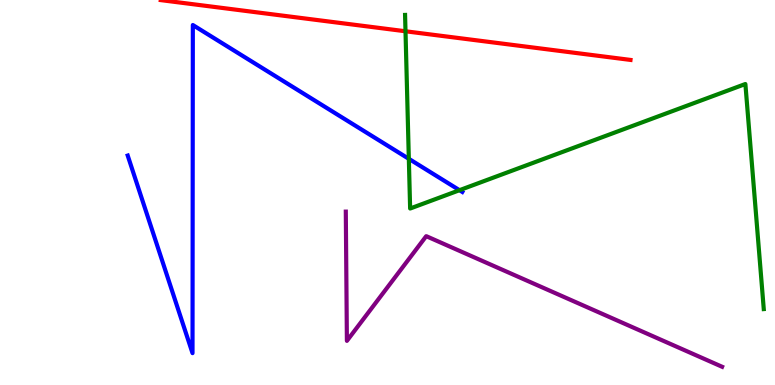[{'lines': ['blue', 'red'], 'intersections': []}, {'lines': ['green', 'red'], 'intersections': [{'x': 5.23, 'y': 9.19}]}, {'lines': ['purple', 'red'], 'intersections': []}, {'lines': ['blue', 'green'], 'intersections': [{'x': 5.28, 'y': 5.87}, {'x': 5.93, 'y': 5.06}]}, {'lines': ['blue', 'purple'], 'intersections': []}, {'lines': ['green', 'purple'], 'intersections': []}]